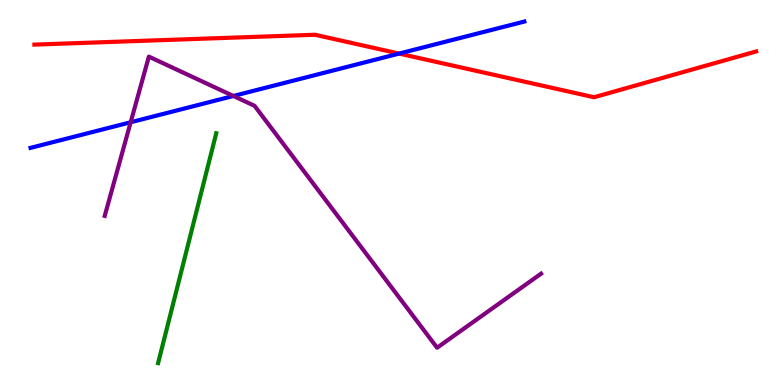[{'lines': ['blue', 'red'], 'intersections': [{'x': 5.15, 'y': 8.61}]}, {'lines': ['green', 'red'], 'intersections': []}, {'lines': ['purple', 'red'], 'intersections': []}, {'lines': ['blue', 'green'], 'intersections': []}, {'lines': ['blue', 'purple'], 'intersections': [{'x': 1.69, 'y': 6.82}, {'x': 3.01, 'y': 7.51}]}, {'lines': ['green', 'purple'], 'intersections': []}]